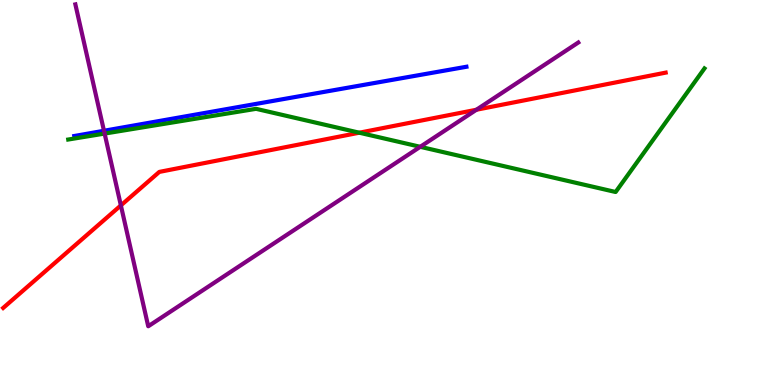[{'lines': ['blue', 'red'], 'intersections': []}, {'lines': ['green', 'red'], 'intersections': [{'x': 4.64, 'y': 6.55}]}, {'lines': ['purple', 'red'], 'intersections': [{'x': 1.56, 'y': 4.66}, {'x': 6.15, 'y': 7.15}]}, {'lines': ['blue', 'green'], 'intersections': []}, {'lines': ['blue', 'purple'], 'intersections': [{'x': 1.34, 'y': 6.6}]}, {'lines': ['green', 'purple'], 'intersections': [{'x': 1.35, 'y': 6.53}, {'x': 5.42, 'y': 6.19}]}]